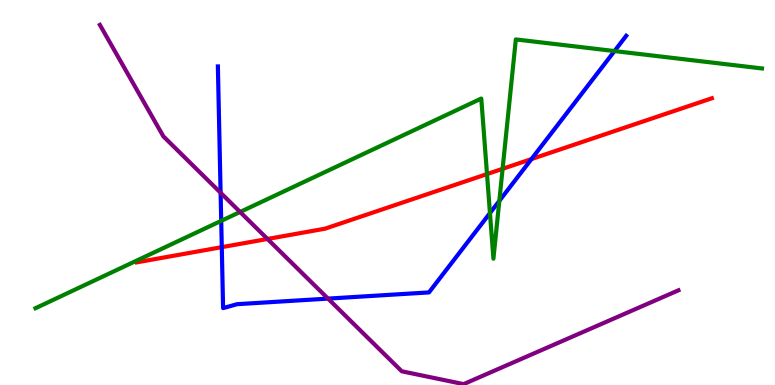[{'lines': ['blue', 'red'], 'intersections': [{'x': 2.86, 'y': 3.58}, {'x': 6.86, 'y': 5.87}]}, {'lines': ['green', 'red'], 'intersections': [{'x': 6.28, 'y': 5.48}, {'x': 6.49, 'y': 5.62}]}, {'lines': ['purple', 'red'], 'intersections': [{'x': 3.45, 'y': 3.79}]}, {'lines': ['blue', 'green'], 'intersections': [{'x': 2.85, 'y': 4.26}, {'x': 6.32, 'y': 4.47}, {'x': 6.44, 'y': 4.78}, {'x': 7.93, 'y': 8.67}]}, {'lines': ['blue', 'purple'], 'intersections': [{'x': 2.85, 'y': 4.99}, {'x': 4.23, 'y': 2.24}]}, {'lines': ['green', 'purple'], 'intersections': [{'x': 3.1, 'y': 4.49}]}]